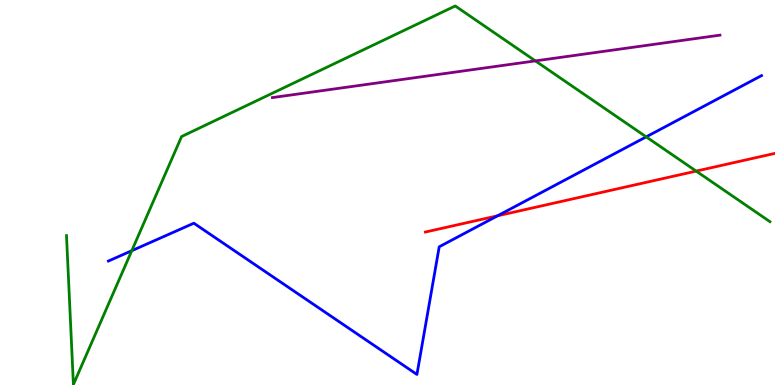[{'lines': ['blue', 'red'], 'intersections': [{'x': 6.42, 'y': 4.4}]}, {'lines': ['green', 'red'], 'intersections': [{'x': 8.98, 'y': 5.56}]}, {'lines': ['purple', 'red'], 'intersections': []}, {'lines': ['blue', 'green'], 'intersections': [{'x': 1.7, 'y': 3.49}, {'x': 8.34, 'y': 6.45}]}, {'lines': ['blue', 'purple'], 'intersections': []}, {'lines': ['green', 'purple'], 'intersections': [{'x': 6.91, 'y': 8.42}]}]